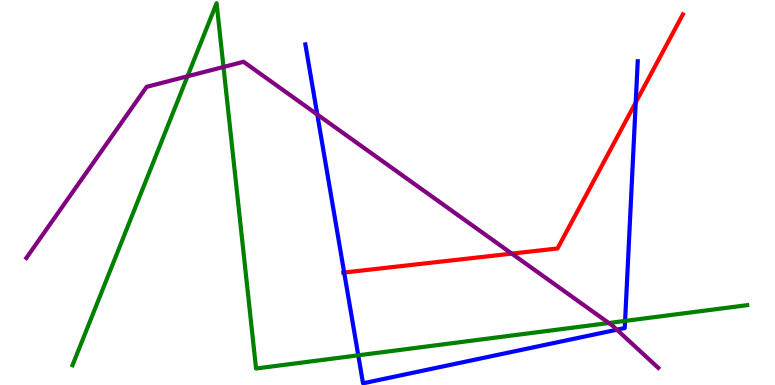[{'lines': ['blue', 'red'], 'intersections': [{'x': 4.44, 'y': 2.92}, {'x': 8.2, 'y': 7.34}]}, {'lines': ['green', 'red'], 'intersections': []}, {'lines': ['purple', 'red'], 'intersections': [{'x': 6.6, 'y': 3.41}]}, {'lines': ['blue', 'green'], 'intersections': [{'x': 4.62, 'y': 0.771}, {'x': 8.07, 'y': 1.66}]}, {'lines': ['blue', 'purple'], 'intersections': [{'x': 4.09, 'y': 7.03}, {'x': 7.96, 'y': 1.44}]}, {'lines': ['green', 'purple'], 'intersections': [{'x': 2.42, 'y': 8.02}, {'x': 2.88, 'y': 8.26}, {'x': 7.86, 'y': 1.61}]}]